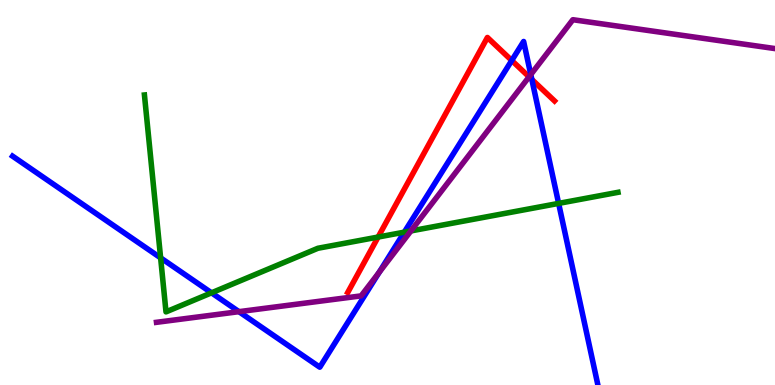[{'lines': ['blue', 'red'], 'intersections': [{'x': 6.6, 'y': 8.43}, {'x': 6.86, 'y': 7.94}]}, {'lines': ['green', 'red'], 'intersections': [{'x': 4.88, 'y': 3.84}]}, {'lines': ['purple', 'red'], 'intersections': [{'x': 6.83, 'y': 8.0}]}, {'lines': ['blue', 'green'], 'intersections': [{'x': 2.07, 'y': 3.3}, {'x': 2.73, 'y': 2.39}, {'x': 5.22, 'y': 3.97}, {'x': 7.21, 'y': 4.72}]}, {'lines': ['blue', 'purple'], 'intersections': [{'x': 3.08, 'y': 1.9}, {'x': 4.89, 'y': 2.93}, {'x': 6.85, 'y': 8.06}]}, {'lines': ['green', 'purple'], 'intersections': [{'x': 5.3, 'y': 4.0}]}]